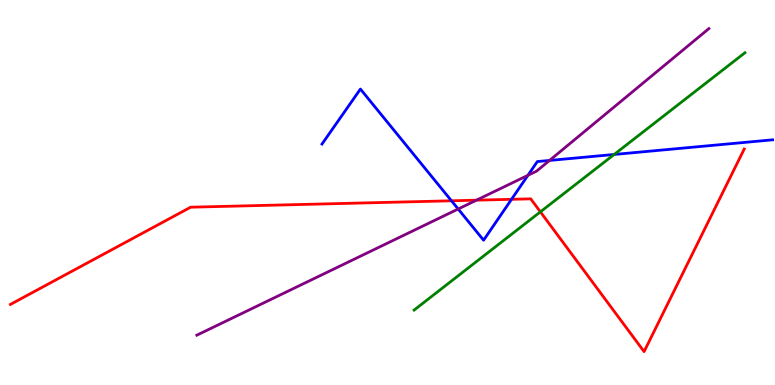[{'lines': ['blue', 'red'], 'intersections': [{'x': 5.83, 'y': 4.78}, {'x': 6.6, 'y': 4.82}]}, {'lines': ['green', 'red'], 'intersections': [{'x': 6.97, 'y': 4.5}]}, {'lines': ['purple', 'red'], 'intersections': [{'x': 6.15, 'y': 4.8}]}, {'lines': ['blue', 'green'], 'intersections': [{'x': 7.92, 'y': 5.99}]}, {'lines': ['blue', 'purple'], 'intersections': [{'x': 5.91, 'y': 4.57}, {'x': 6.81, 'y': 5.45}, {'x': 7.09, 'y': 5.83}]}, {'lines': ['green', 'purple'], 'intersections': []}]